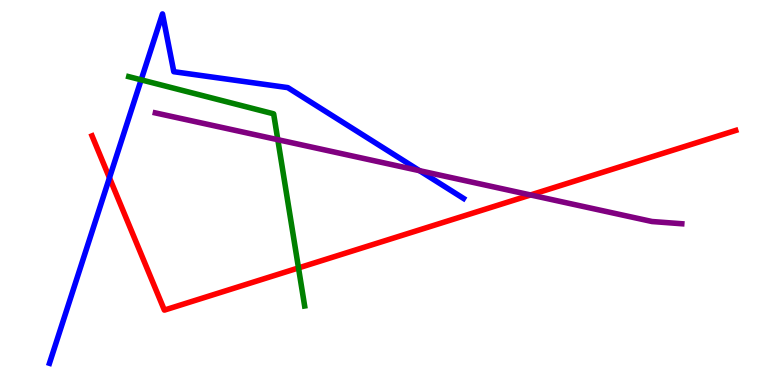[{'lines': ['blue', 'red'], 'intersections': [{'x': 1.41, 'y': 5.38}]}, {'lines': ['green', 'red'], 'intersections': [{'x': 3.85, 'y': 3.04}]}, {'lines': ['purple', 'red'], 'intersections': [{'x': 6.85, 'y': 4.94}]}, {'lines': ['blue', 'green'], 'intersections': [{'x': 1.82, 'y': 7.93}]}, {'lines': ['blue', 'purple'], 'intersections': [{'x': 5.41, 'y': 5.57}]}, {'lines': ['green', 'purple'], 'intersections': [{'x': 3.58, 'y': 6.37}]}]